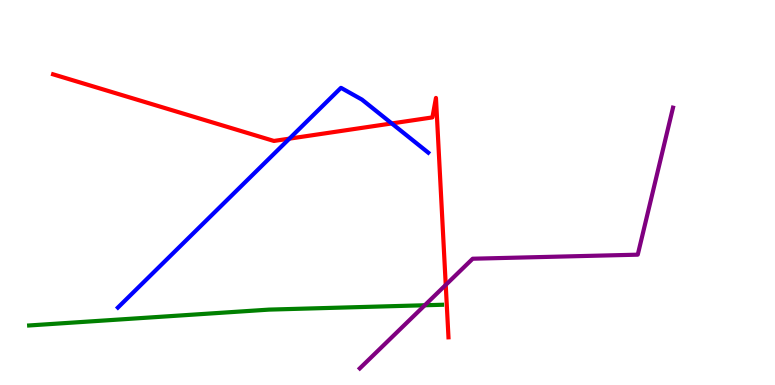[{'lines': ['blue', 'red'], 'intersections': [{'x': 3.73, 'y': 6.4}, {'x': 5.05, 'y': 6.79}]}, {'lines': ['green', 'red'], 'intersections': []}, {'lines': ['purple', 'red'], 'intersections': [{'x': 5.75, 'y': 2.6}]}, {'lines': ['blue', 'green'], 'intersections': []}, {'lines': ['blue', 'purple'], 'intersections': []}, {'lines': ['green', 'purple'], 'intersections': [{'x': 5.48, 'y': 2.07}]}]